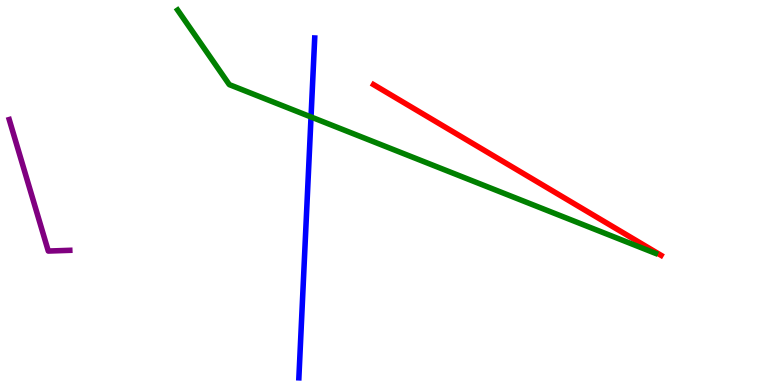[{'lines': ['blue', 'red'], 'intersections': []}, {'lines': ['green', 'red'], 'intersections': []}, {'lines': ['purple', 'red'], 'intersections': []}, {'lines': ['blue', 'green'], 'intersections': [{'x': 4.01, 'y': 6.96}]}, {'lines': ['blue', 'purple'], 'intersections': []}, {'lines': ['green', 'purple'], 'intersections': []}]